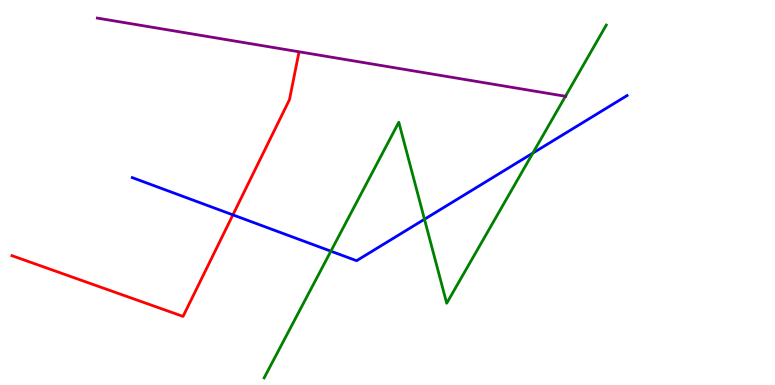[{'lines': ['blue', 'red'], 'intersections': [{'x': 3.01, 'y': 4.42}]}, {'lines': ['green', 'red'], 'intersections': []}, {'lines': ['purple', 'red'], 'intersections': []}, {'lines': ['blue', 'green'], 'intersections': [{'x': 4.27, 'y': 3.48}, {'x': 5.48, 'y': 4.3}, {'x': 6.88, 'y': 6.02}]}, {'lines': ['blue', 'purple'], 'intersections': []}, {'lines': ['green', 'purple'], 'intersections': [{'x': 7.3, 'y': 7.5}]}]